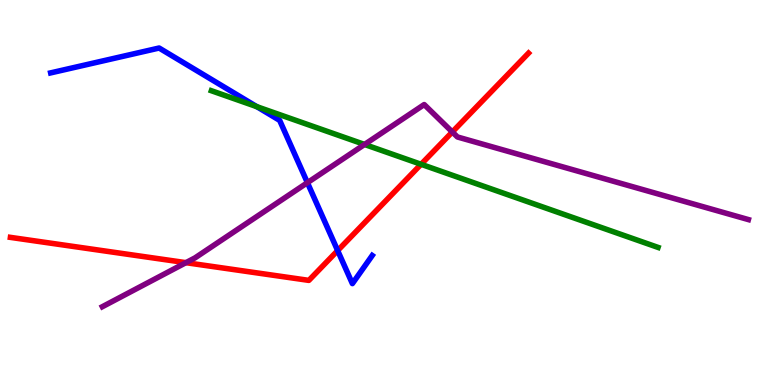[{'lines': ['blue', 'red'], 'intersections': [{'x': 4.36, 'y': 3.49}]}, {'lines': ['green', 'red'], 'intersections': [{'x': 5.43, 'y': 5.73}]}, {'lines': ['purple', 'red'], 'intersections': [{'x': 2.4, 'y': 3.18}, {'x': 5.84, 'y': 6.57}]}, {'lines': ['blue', 'green'], 'intersections': [{'x': 3.31, 'y': 7.23}]}, {'lines': ['blue', 'purple'], 'intersections': [{'x': 3.97, 'y': 5.26}]}, {'lines': ['green', 'purple'], 'intersections': [{'x': 4.7, 'y': 6.25}]}]